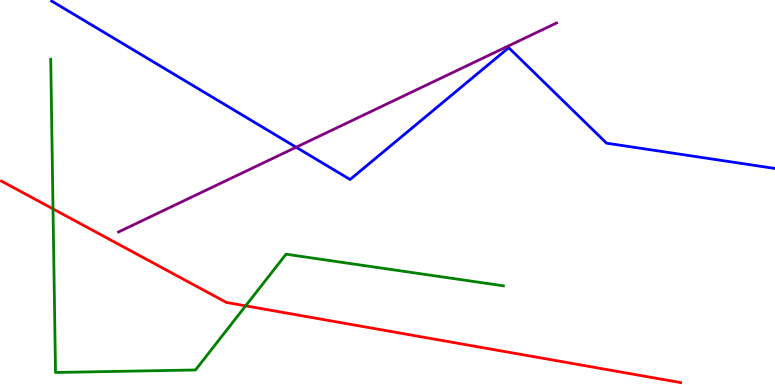[{'lines': ['blue', 'red'], 'intersections': []}, {'lines': ['green', 'red'], 'intersections': [{'x': 0.684, 'y': 4.57}, {'x': 3.17, 'y': 2.06}]}, {'lines': ['purple', 'red'], 'intersections': []}, {'lines': ['blue', 'green'], 'intersections': []}, {'lines': ['blue', 'purple'], 'intersections': [{'x': 3.82, 'y': 6.18}]}, {'lines': ['green', 'purple'], 'intersections': []}]